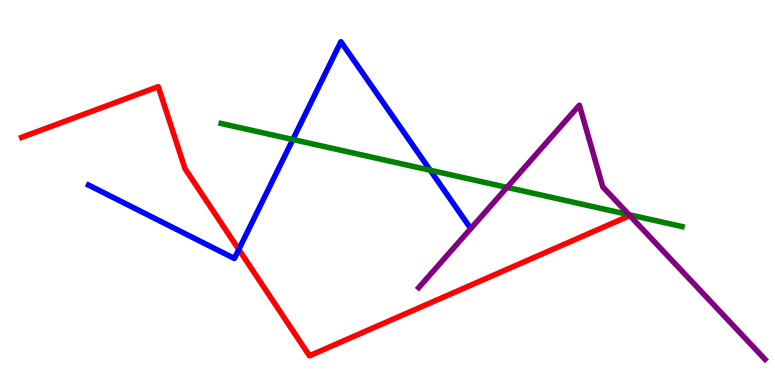[{'lines': ['blue', 'red'], 'intersections': [{'x': 3.08, 'y': 3.52}]}, {'lines': ['green', 'red'], 'intersections': []}, {'lines': ['purple', 'red'], 'intersections': []}, {'lines': ['blue', 'green'], 'intersections': [{'x': 3.78, 'y': 6.38}, {'x': 5.55, 'y': 5.58}]}, {'lines': ['blue', 'purple'], 'intersections': []}, {'lines': ['green', 'purple'], 'intersections': [{'x': 6.54, 'y': 5.13}, {'x': 8.12, 'y': 4.42}]}]